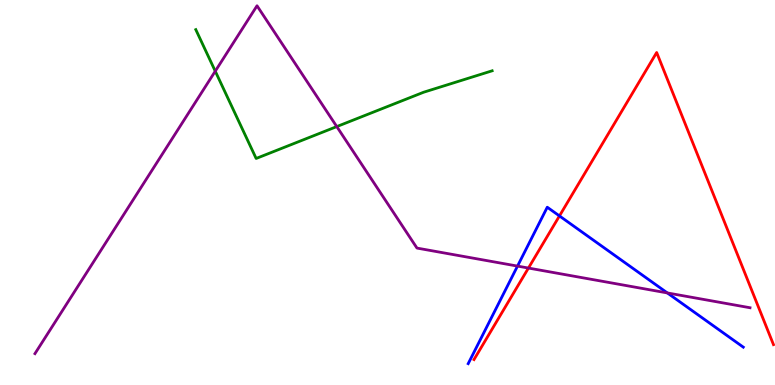[{'lines': ['blue', 'red'], 'intersections': [{'x': 7.22, 'y': 4.39}]}, {'lines': ['green', 'red'], 'intersections': []}, {'lines': ['purple', 'red'], 'intersections': [{'x': 6.82, 'y': 3.04}]}, {'lines': ['blue', 'green'], 'intersections': []}, {'lines': ['blue', 'purple'], 'intersections': [{'x': 6.68, 'y': 3.09}, {'x': 8.61, 'y': 2.39}]}, {'lines': ['green', 'purple'], 'intersections': [{'x': 2.78, 'y': 8.15}, {'x': 4.35, 'y': 6.71}]}]